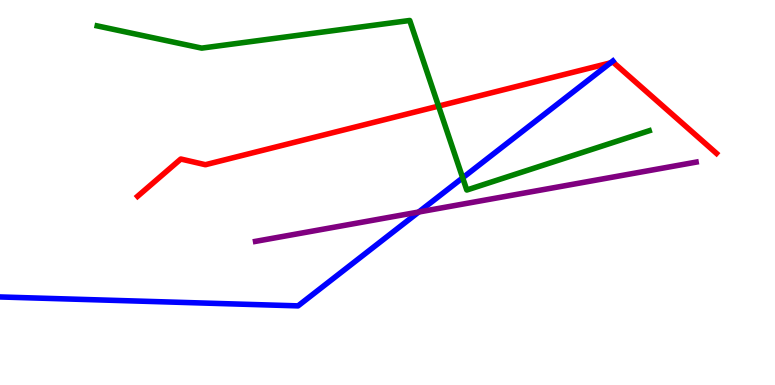[{'lines': ['blue', 'red'], 'intersections': [{'x': 7.88, 'y': 8.37}]}, {'lines': ['green', 'red'], 'intersections': [{'x': 5.66, 'y': 7.24}]}, {'lines': ['purple', 'red'], 'intersections': []}, {'lines': ['blue', 'green'], 'intersections': [{'x': 5.97, 'y': 5.38}]}, {'lines': ['blue', 'purple'], 'intersections': [{'x': 5.4, 'y': 4.49}]}, {'lines': ['green', 'purple'], 'intersections': []}]